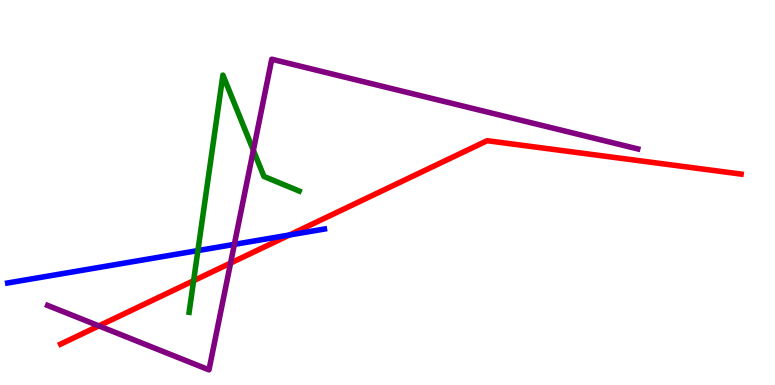[{'lines': ['blue', 'red'], 'intersections': [{'x': 3.74, 'y': 3.9}]}, {'lines': ['green', 'red'], 'intersections': [{'x': 2.5, 'y': 2.71}]}, {'lines': ['purple', 'red'], 'intersections': [{'x': 1.28, 'y': 1.54}, {'x': 2.98, 'y': 3.17}]}, {'lines': ['blue', 'green'], 'intersections': [{'x': 2.55, 'y': 3.49}]}, {'lines': ['blue', 'purple'], 'intersections': [{'x': 3.02, 'y': 3.65}]}, {'lines': ['green', 'purple'], 'intersections': [{'x': 3.27, 'y': 6.1}]}]